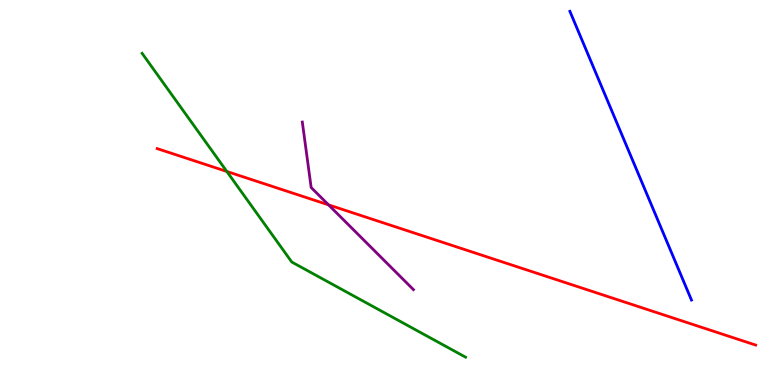[{'lines': ['blue', 'red'], 'intersections': []}, {'lines': ['green', 'red'], 'intersections': [{'x': 2.93, 'y': 5.55}]}, {'lines': ['purple', 'red'], 'intersections': [{'x': 4.24, 'y': 4.68}]}, {'lines': ['blue', 'green'], 'intersections': []}, {'lines': ['blue', 'purple'], 'intersections': []}, {'lines': ['green', 'purple'], 'intersections': []}]